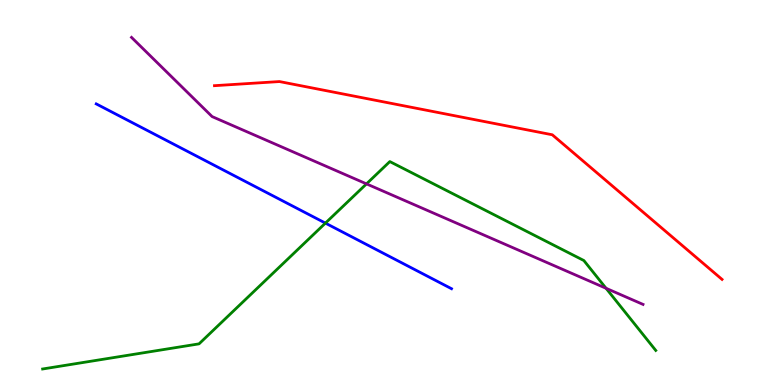[{'lines': ['blue', 'red'], 'intersections': []}, {'lines': ['green', 'red'], 'intersections': []}, {'lines': ['purple', 'red'], 'intersections': []}, {'lines': ['blue', 'green'], 'intersections': [{'x': 4.2, 'y': 4.2}]}, {'lines': ['blue', 'purple'], 'intersections': []}, {'lines': ['green', 'purple'], 'intersections': [{'x': 4.73, 'y': 5.22}, {'x': 7.82, 'y': 2.51}]}]